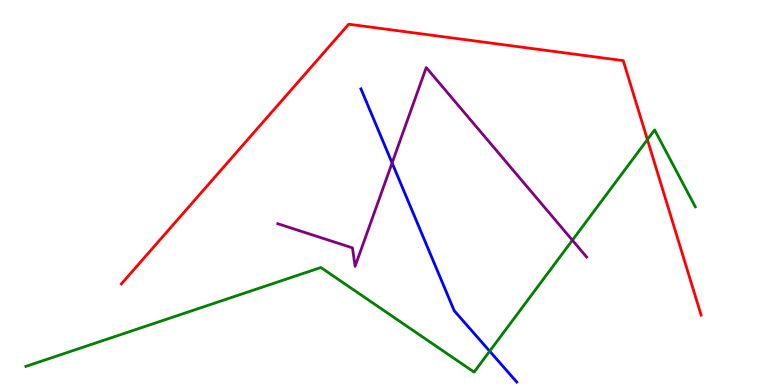[{'lines': ['blue', 'red'], 'intersections': []}, {'lines': ['green', 'red'], 'intersections': [{'x': 8.35, 'y': 6.37}]}, {'lines': ['purple', 'red'], 'intersections': []}, {'lines': ['blue', 'green'], 'intersections': [{'x': 6.32, 'y': 0.879}]}, {'lines': ['blue', 'purple'], 'intersections': [{'x': 5.06, 'y': 5.77}]}, {'lines': ['green', 'purple'], 'intersections': [{'x': 7.39, 'y': 3.76}]}]